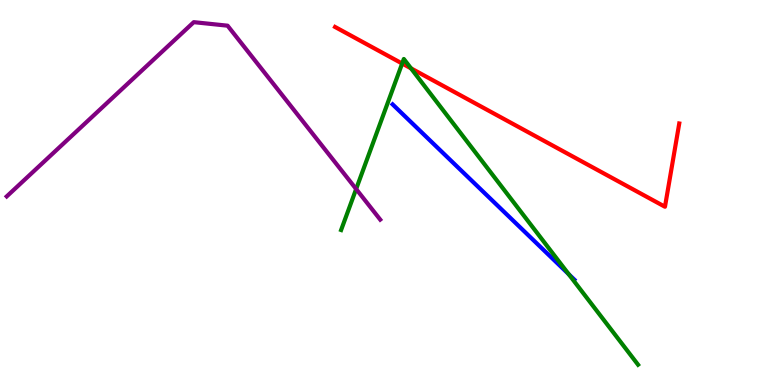[{'lines': ['blue', 'red'], 'intersections': []}, {'lines': ['green', 'red'], 'intersections': [{'x': 5.19, 'y': 8.35}, {'x': 5.3, 'y': 8.22}]}, {'lines': ['purple', 'red'], 'intersections': []}, {'lines': ['blue', 'green'], 'intersections': [{'x': 7.34, 'y': 2.88}]}, {'lines': ['blue', 'purple'], 'intersections': []}, {'lines': ['green', 'purple'], 'intersections': [{'x': 4.6, 'y': 5.09}]}]